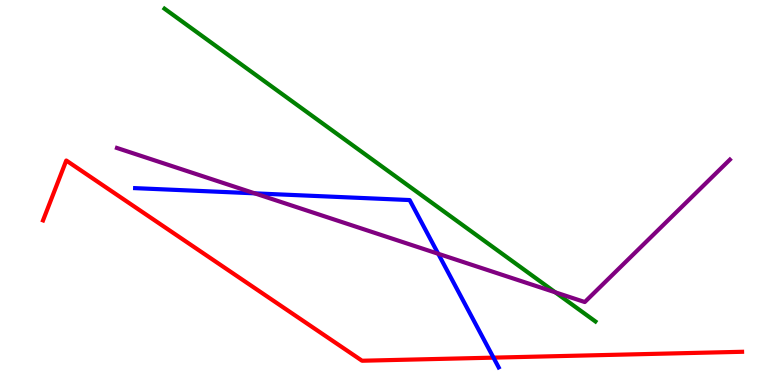[{'lines': ['blue', 'red'], 'intersections': [{'x': 6.37, 'y': 0.711}]}, {'lines': ['green', 'red'], 'intersections': []}, {'lines': ['purple', 'red'], 'intersections': []}, {'lines': ['blue', 'green'], 'intersections': []}, {'lines': ['blue', 'purple'], 'intersections': [{'x': 3.29, 'y': 4.98}, {'x': 5.65, 'y': 3.41}]}, {'lines': ['green', 'purple'], 'intersections': [{'x': 7.17, 'y': 2.41}]}]